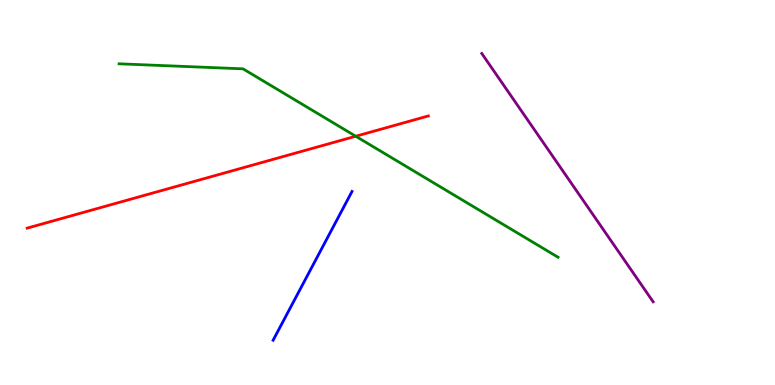[{'lines': ['blue', 'red'], 'intersections': []}, {'lines': ['green', 'red'], 'intersections': [{'x': 4.59, 'y': 6.46}]}, {'lines': ['purple', 'red'], 'intersections': []}, {'lines': ['blue', 'green'], 'intersections': []}, {'lines': ['blue', 'purple'], 'intersections': []}, {'lines': ['green', 'purple'], 'intersections': []}]